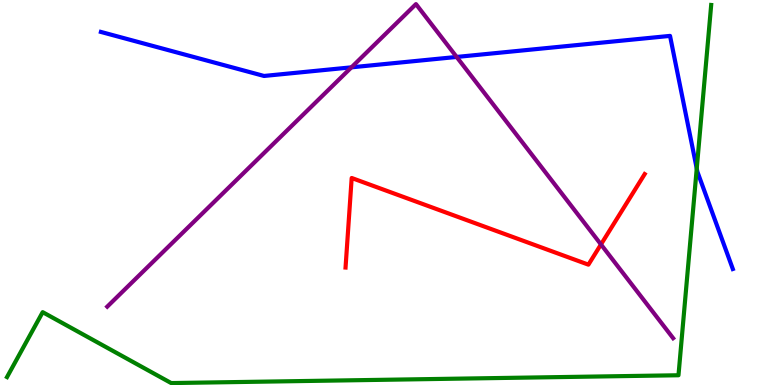[{'lines': ['blue', 'red'], 'intersections': []}, {'lines': ['green', 'red'], 'intersections': []}, {'lines': ['purple', 'red'], 'intersections': [{'x': 7.75, 'y': 3.65}]}, {'lines': ['blue', 'green'], 'intersections': [{'x': 8.99, 'y': 5.62}]}, {'lines': ['blue', 'purple'], 'intersections': [{'x': 4.53, 'y': 8.25}, {'x': 5.89, 'y': 8.52}]}, {'lines': ['green', 'purple'], 'intersections': []}]